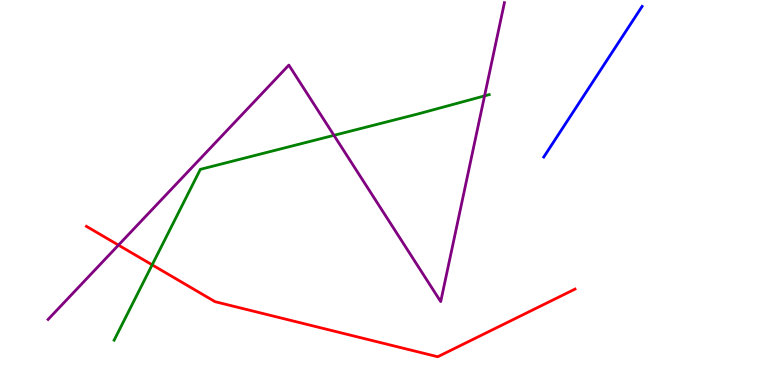[{'lines': ['blue', 'red'], 'intersections': []}, {'lines': ['green', 'red'], 'intersections': [{'x': 1.96, 'y': 3.12}]}, {'lines': ['purple', 'red'], 'intersections': [{'x': 1.53, 'y': 3.63}]}, {'lines': ['blue', 'green'], 'intersections': []}, {'lines': ['blue', 'purple'], 'intersections': []}, {'lines': ['green', 'purple'], 'intersections': [{'x': 4.31, 'y': 6.48}, {'x': 6.25, 'y': 7.51}]}]